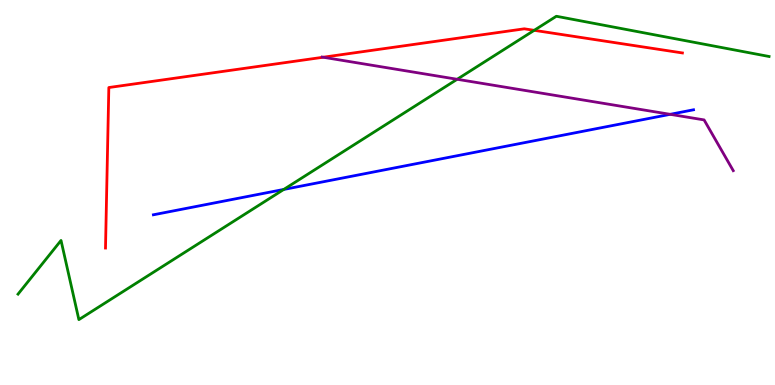[{'lines': ['blue', 'red'], 'intersections': []}, {'lines': ['green', 'red'], 'intersections': [{'x': 6.89, 'y': 9.21}]}, {'lines': ['purple', 'red'], 'intersections': [{'x': 4.17, 'y': 8.51}]}, {'lines': ['blue', 'green'], 'intersections': [{'x': 3.66, 'y': 5.08}]}, {'lines': ['blue', 'purple'], 'intersections': [{'x': 8.65, 'y': 7.03}]}, {'lines': ['green', 'purple'], 'intersections': [{'x': 5.9, 'y': 7.94}]}]